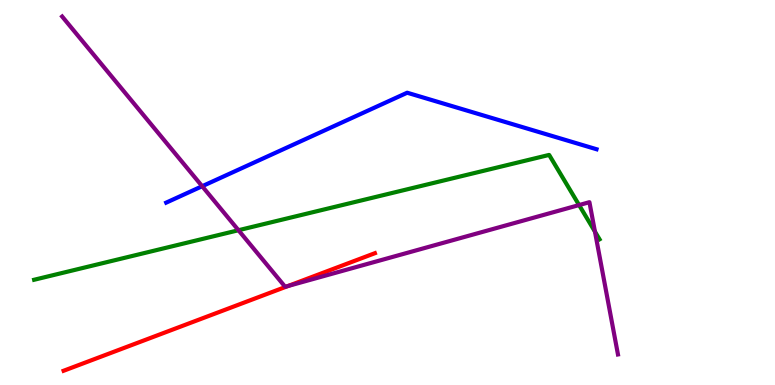[{'lines': ['blue', 'red'], 'intersections': []}, {'lines': ['green', 'red'], 'intersections': []}, {'lines': ['purple', 'red'], 'intersections': [{'x': 3.72, 'y': 2.57}]}, {'lines': ['blue', 'green'], 'intersections': []}, {'lines': ['blue', 'purple'], 'intersections': [{'x': 2.61, 'y': 5.16}]}, {'lines': ['green', 'purple'], 'intersections': [{'x': 3.08, 'y': 4.02}, {'x': 7.47, 'y': 4.67}, {'x': 7.68, 'y': 3.98}]}]